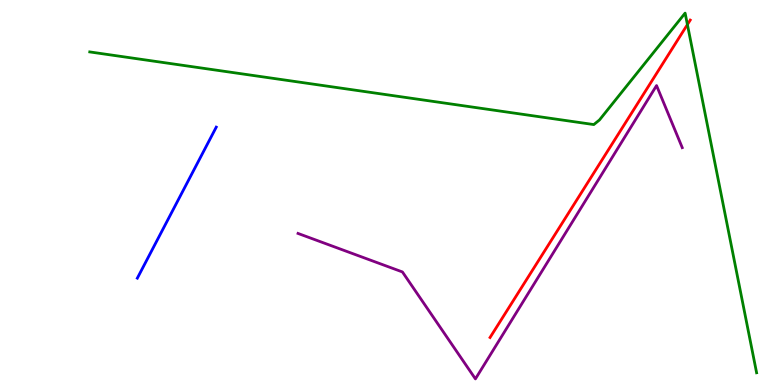[{'lines': ['blue', 'red'], 'intersections': []}, {'lines': ['green', 'red'], 'intersections': [{'x': 8.87, 'y': 9.36}]}, {'lines': ['purple', 'red'], 'intersections': []}, {'lines': ['blue', 'green'], 'intersections': []}, {'lines': ['blue', 'purple'], 'intersections': []}, {'lines': ['green', 'purple'], 'intersections': []}]